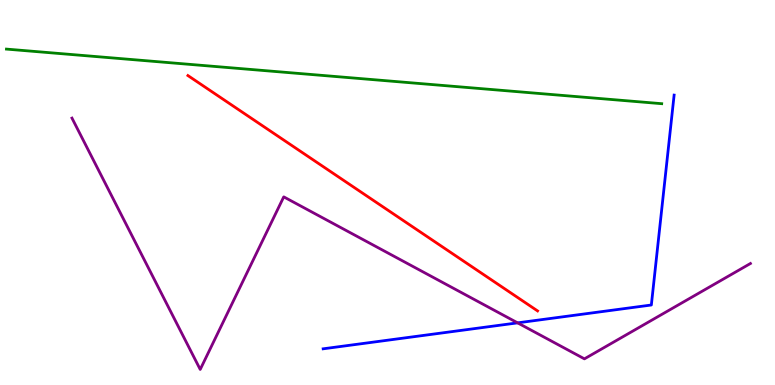[{'lines': ['blue', 'red'], 'intersections': []}, {'lines': ['green', 'red'], 'intersections': []}, {'lines': ['purple', 'red'], 'intersections': []}, {'lines': ['blue', 'green'], 'intersections': []}, {'lines': ['blue', 'purple'], 'intersections': [{'x': 6.68, 'y': 1.61}]}, {'lines': ['green', 'purple'], 'intersections': []}]